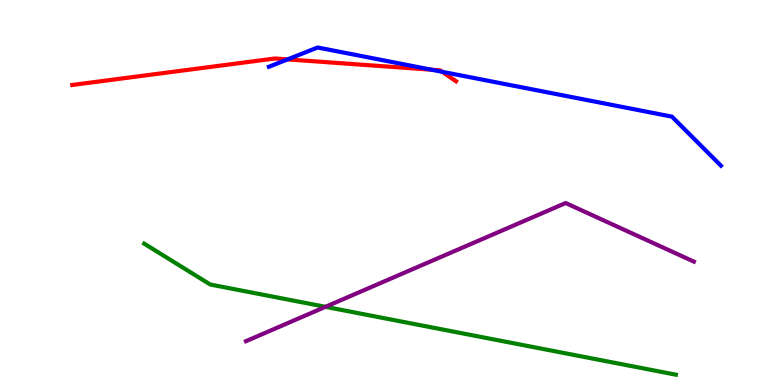[{'lines': ['blue', 'red'], 'intersections': [{'x': 3.71, 'y': 8.46}, {'x': 5.57, 'y': 8.19}, {'x': 5.71, 'y': 8.13}]}, {'lines': ['green', 'red'], 'intersections': []}, {'lines': ['purple', 'red'], 'intersections': []}, {'lines': ['blue', 'green'], 'intersections': []}, {'lines': ['blue', 'purple'], 'intersections': []}, {'lines': ['green', 'purple'], 'intersections': [{'x': 4.2, 'y': 2.03}]}]